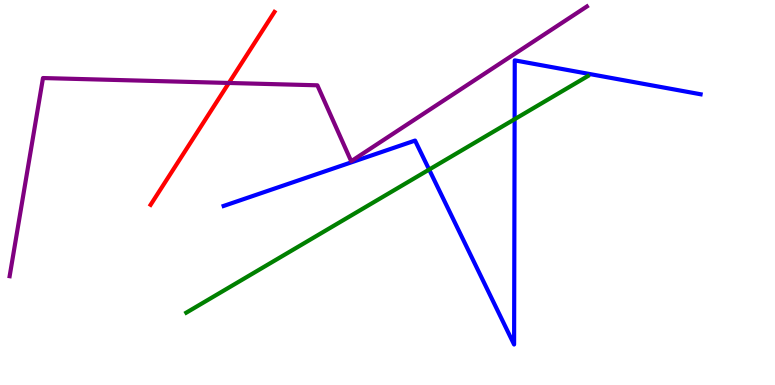[{'lines': ['blue', 'red'], 'intersections': []}, {'lines': ['green', 'red'], 'intersections': []}, {'lines': ['purple', 'red'], 'intersections': [{'x': 2.95, 'y': 7.85}]}, {'lines': ['blue', 'green'], 'intersections': [{'x': 5.54, 'y': 5.6}, {'x': 6.64, 'y': 6.9}]}, {'lines': ['blue', 'purple'], 'intersections': []}, {'lines': ['green', 'purple'], 'intersections': []}]